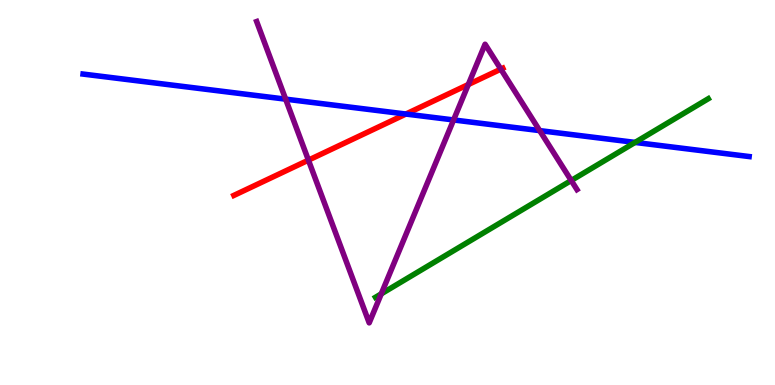[{'lines': ['blue', 'red'], 'intersections': [{'x': 5.24, 'y': 7.04}]}, {'lines': ['green', 'red'], 'intersections': []}, {'lines': ['purple', 'red'], 'intersections': [{'x': 3.98, 'y': 5.84}, {'x': 6.04, 'y': 7.8}, {'x': 6.46, 'y': 8.2}]}, {'lines': ['blue', 'green'], 'intersections': [{'x': 8.19, 'y': 6.3}]}, {'lines': ['blue', 'purple'], 'intersections': [{'x': 3.69, 'y': 7.42}, {'x': 5.85, 'y': 6.88}, {'x': 6.96, 'y': 6.61}]}, {'lines': ['green', 'purple'], 'intersections': [{'x': 4.92, 'y': 2.37}, {'x': 7.37, 'y': 5.31}]}]